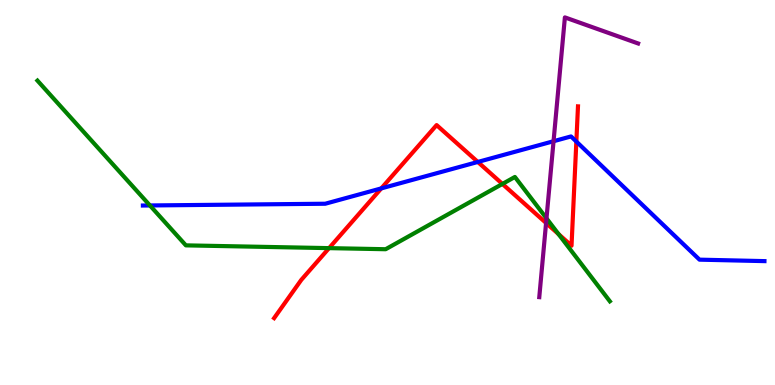[{'lines': ['blue', 'red'], 'intersections': [{'x': 4.92, 'y': 5.11}, {'x': 6.17, 'y': 5.79}, {'x': 7.44, 'y': 6.32}]}, {'lines': ['green', 'red'], 'intersections': [{'x': 4.25, 'y': 3.56}, {'x': 6.48, 'y': 5.22}, {'x': 7.21, 'y': 3.92}]}, {'lines': ['purple', 'red'], 'intersections': [{'x': 7.05, 'y': 4.21}]}, {'lines': ['blue', 'green'], 'intersections': [{'x': 1.93, 'y': 4.66}]}, {'lines': ['blue', 'purple'], 'intersections': [{'x': 7.14, 'y': 6.33}]}, {'lines': ['green', 'purple'], 'intersections': [{'x': 7.05, 'y': 4.33}]}]